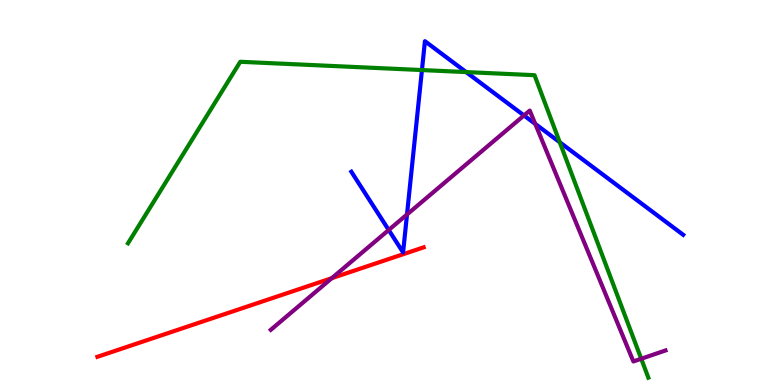[{'lines': ['blue', 'red'], 'intersections': []}, {'lines': ['green', 'red'], 'intersections': []}, {'lines': ['purple', 'red'], 'intersections': [{'x': 4.28, 'y': 2.77}]}, {'lines': ['blue', 'green'], 'intersections': [{'x': 5.44, 'y': 8.18}, {'x': 6.01, 'y': 8.13}, {'x': 7.22, 'y': 6.3}]}, {'lines': ['blue', 'purple'], 'intersections': [{'x': 5.02, 'y': 4.03}, {'x': 5.25, 'y': 4.43}, {'x': 6.76, 'y': 7.0}, {'x': 6.91, 'y': 6.78}]}, {'lines': ['green', 'purple'], 'intersections': [{'x': 8.27, 'y': 0.681}]}]